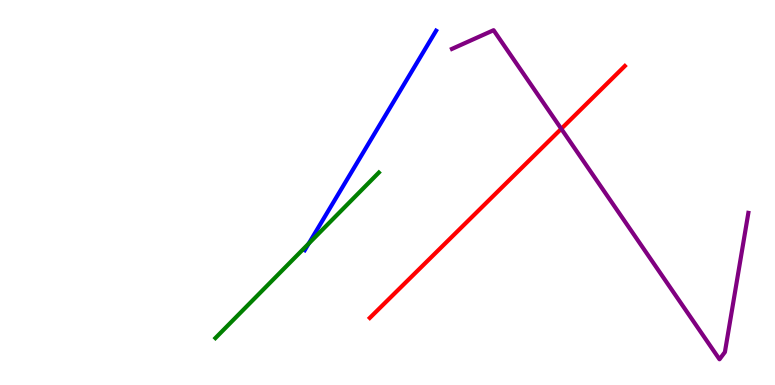[{'lines': ['blue', 'red'], 'intersections': []}, {'lines': ['green', 'red'], 'intersections': []}, {'lines': ['purple', 'red'], 'intersections': [{'x': 7.24, 'y': 6.65}]}, {'lines': ['blue', 'green'], 'intersections': [{'x': 3.98, 'y': 3.67}]}, {'lines': ['blue', 'purple'], 'intersections': []}, {'lines': ['green', 'purple'], 'intersections': []}]